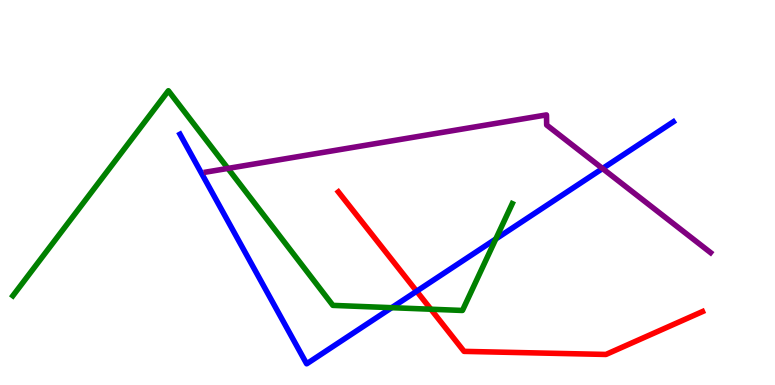[{'lines': ['blue', 'red'], 'intersections': [{'x': 5.38, 'y': 2.44}]}, {'lines': ['green', 'red'], 'intersections': [{'x': 5.56, 'y': 1.97}]}, {'lines': ['purple', 'red'], 'intersections': []}, {'lines': ['blue', 'green'], 'intersections': [{'x': 5.05, 'y': 2.01}, {'x': 6.4, 'y': 3.79}]}, {'lines': ['blue', 'purple'], 'intersections': [{'x': 7.77, 'y': 5.62}]}, {'lines': ['green', 'purple'], 'intersections': [{'x': 2.94, 'y': 5.63}]}]